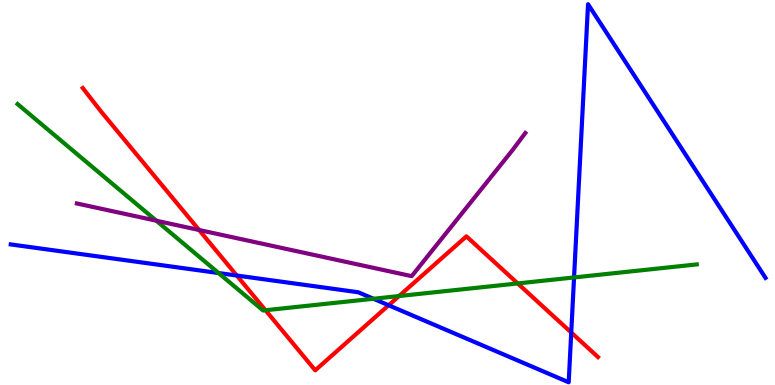[{'lines': ['blue', 'red'], 'intersections': [{'x': 3.06, 'y': 2.84}, {'x': 5.01, 'y': 2.07}, {'x': 7.37, 'y': 1.36}]}, {'lines': ['green', 'red'], 'intersections': [{'x': 3.43, 'y': 1.94}, {'x': 5.15, 'y': 2.31}, {'x': 6.68, 'y': 2.64}]}, {'lines': ['purple', 'red'], 'intersections': [{'x': 2.57, 'y': 4.03}]}, {'lines': ['blue', 'green'], 'intersections': [{'x': 2.82, 'y': 2.91}, {'x': 4.82, 'y': 2.24}, {'x': 7.41, 'y': 2.79}]}, {'lines': ['blue', 'purple'], 'intersections': []}, {'lines': ['green', 'purple'], 'intersections': [{'x': 2.02, 'y': 4.27}]}]